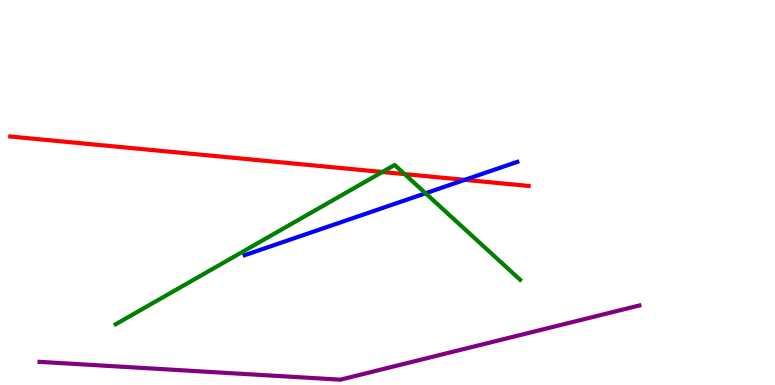[{'lines': ['blue', 'red'], 'intersections': [{'x': 6.0, 'y': 5.33}]}, {'lines': ['green', 'red'], 'intersections': [{'x': 4.93, 'y': 5.53}, {'x': 5.22, 'y': 5.48}]}, {'lines': ['purple', 'red'], 'intersections': []}, {'lines': ['blue', 'green'], 'intersections': [{'x': 5.49, 'y': 4.98}]}, {'lines': ['blue', 'purple'], 'intersections': []}, {'lines': ['green', 'purple'], 'intersections': []}]